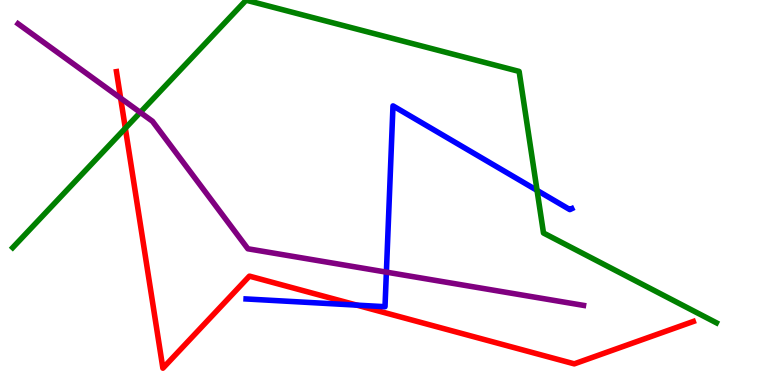[{'lines': ['blue', 'red'], 'intersections': [{'x': 4.6, 'y': 2.07}]}, {'lines': ['green', 'red'], 'intersections': [{'x': 1.62, 'y': 6.67}]}, {'lines': ['purple', 'red'], 'intersections': [{'x': 1.56, 'y': 7.45}]}, {'lines': ['blue', 'green'], 'intersections': [{'x': 6.93, 'y': 5.06}]}, {'lines': ['blue', 'purple'], 'intersections': [{'x': 4.99, 'y': 2.93}]}, {'lines': ['green', 'purple'], 'intersections': [{'x': 1.81, 'y': 7.08}]}]